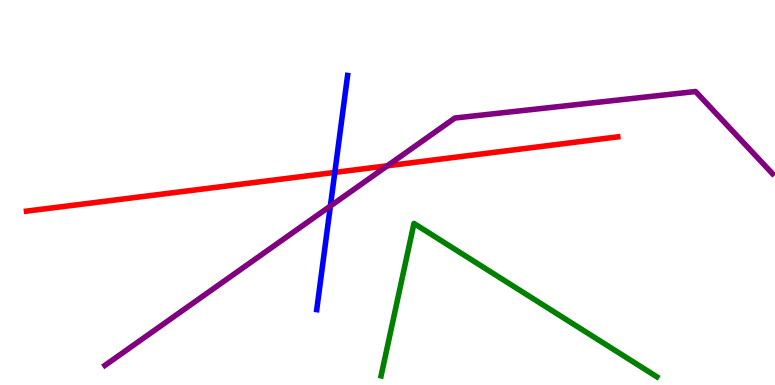[{'lines': ['blue', 'red'], 'intersections': [{'x': 4.32, 'y': 5.52}]}, {'lines': ['green', 'red'], 'intersections': []}, {'lines': ['purple', 'red'], 'intersections': [{'x': 5.0, 'y': 5.69}]}, {'lines': ['blue', 'green'], 'intersections': []}, {'lines': ['blue', 'purple'], 'intersections': [{'x': 4.26, 'y': 4.65}]}, {'lines': ['green', 'purple'], 'intersections': []}]